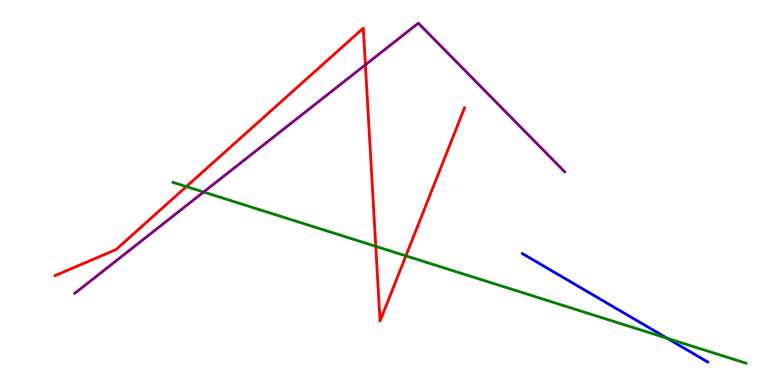[{'lines': ['blue', 'red'], 'intersections': []}, {'lines': ['green', 'red'], 'intersections': [{'x': 2.4, 'y': 5.15}, {'x': 4.85, 'y': 3.6}, {'x': 5.24, 'y': 3.35}]}, {'lines': ['purple', 'red'], 'intersections': [{'x': 4.71, 'y': 8.32}]}, {'lines': ['blue', 'green'], 'intersections': [{'x': 8.61, 'y': 1.21}]}, {'lines': ['blue', 'purple'], 'intersections': []}, {'lines': ['green', 'purple'], 'intersections': [{'x': 2.63, 'y': 5.01}]}]